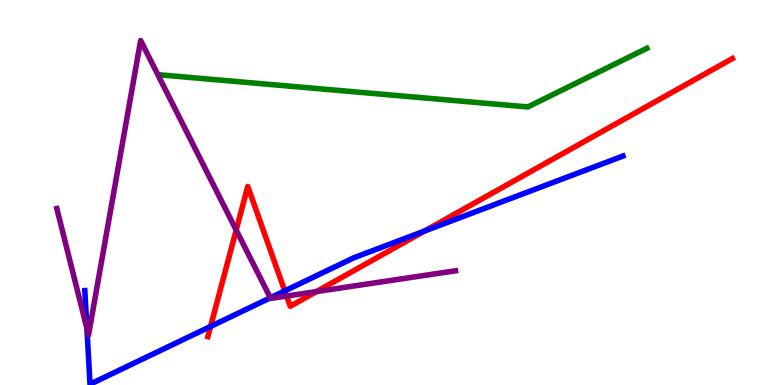[{'lines': ['blue', 'red'], 'intersections': [{'x': 2.72, 'y': 1.52}, {'x': 3.67, 'y': 2.44}, {'x': 5.48, 'y': 4.0}]}, {'lines': ['green', 'red'], 'intersections': []}, {'lines': ['purple', 'red'], 'intersections': [{'x': 3.05, 'y': 4.02}, {'x': 3.7, 'y': 2.31}, {'x': 4.08, 'y': 2.43}]}, {'lines': ['blue', 'green'], 'intersections': []}, {'lines': ['blue', 'purple'], 'intersections': [{'x': 1.12, 'y': 1.47}, {'x': 3.49, 'y': 2.26}]}, {'lines': ['green', 'purple'], 'intersections': []}]